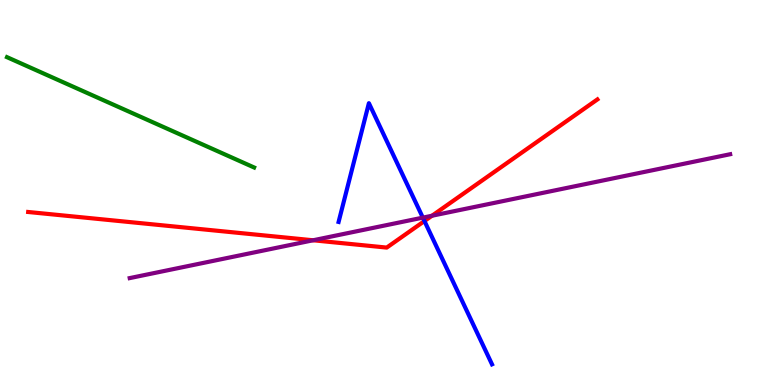[{'lines': ['blue', 'red'], 'intersections': [{'x': 5.48, 'y': 4.26}]}, {'lines': ['green', 'red'], 'intersections': []}, {'lines': ['purple', 'red'], 'intersections': [{'x': 4.04, 'y': 3.76}, {'x': 5.57, 'y': 4.4}]}, {'lines': ['blue', 'green'], 'intersections': []}, {'lines': ['blue', 'purple'], 'intersections': [{'x': 5.46, 'y': 4.35}]}, {'lines': ['green', 'purple'], 'intersections': []}]